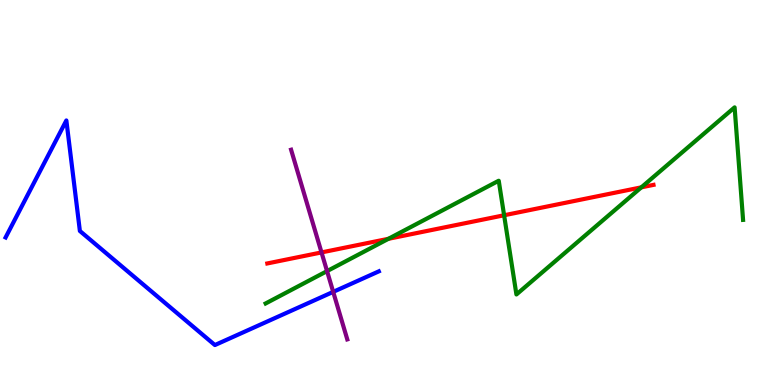[{'lines': ['blue', 'red'], 'intersections': []}, {'lines': ['green', 'red'], 'intersections': [{'x': 5.01, 'y': 3.8}, {'x': 6.5, 'y': 4.41}, {'x': 8.28, 'y': 5.13}]}, {'lines': ['purple', 'red'], 'intersections': [{'x': 4.15, 'y': 3.44}]}, {'lines': ['blue', 'green'], 'intersections': []}, {'lines': ['blue', 'purple'], 'intersections': [{'x': 4.3, 'y': 2.42}]}, {'lines': ['green', 'purple'], 'intersections': [{'x': 4.22, 'y': 2.96}]}]